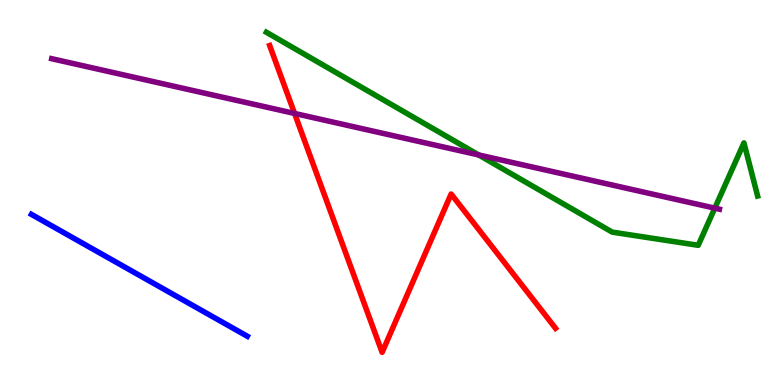[{'lines': ['blue', 'red'], 'intersections': []}, {'lines': ['green', 'red'], 'intersections': []}, {'lines': ['purple', 'red'], 'intersections': [{'x': 3.8, 'y': 7.05}]}, {'lines': ['blue', 'green'], 'intersections': []}, {'lines': ['blue', 'purple'], 'intersections': []}, {'lines': ['green', 'purple'], 'intersections': [{'x': 6.18, 'y': 5.98}, {'x': 9.22, 'y': 4.59}]}]